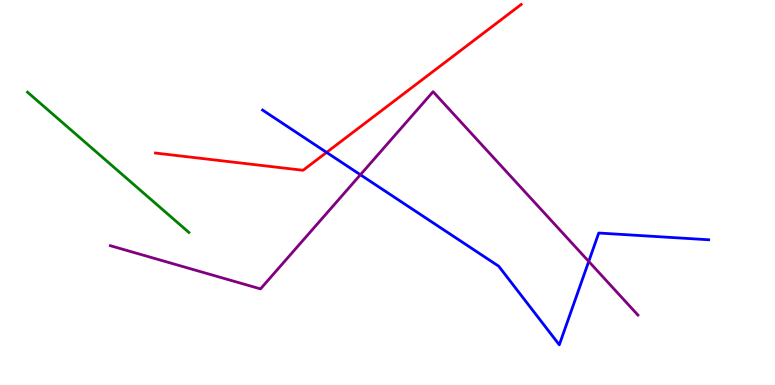[{'lines': ['blue', 'red'], 'intersections': [{'x': 4.21, 'y': 6.04}]}, {'lines': ['green', 'red'], 'intersections': []}, {'lines': ['purple', 'red'], 'intersections': []}, {'lines': ['blue', 'green'], 'intersections': []}, {'lines': ['blue', 'purple'], 'intersections': [{'x': 4.65, 'y': 5.46}, {'x': 7.6, 'y': 3.21}]}, {'lines': ['green', 'purple'], 'intersections': []}]